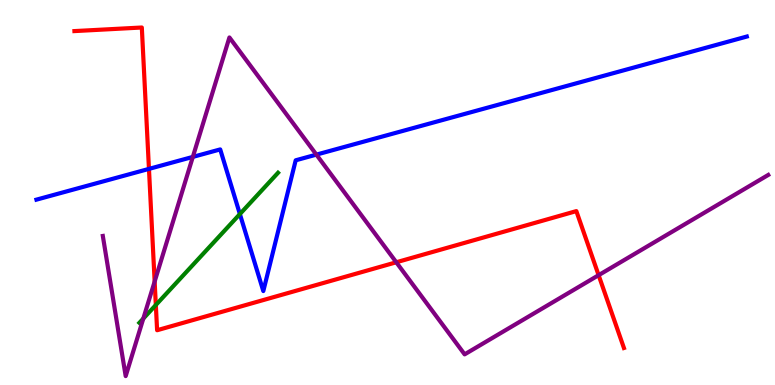[{'lines': ['blue', 'red'], 'intersections': [{'x': 1.92, 'y': 5.61}]}, {'lines': ['green', 'red'], 'intersections': [{'x': 2.01, 'y': 2.08}]}, {'lines': ['purple', 'red'], 'intersections': [{'x': 2.0, 'y': 2.69}, {'x': 5.11, 'y': 3.19}, {'x': 7.72, 'y': 2.85}]}, {'lines': ['blue', 'green'], 'intersections': [{'x': 3.1, 'y': 4.44}]}, {'lines': ['blue', 'purple'], 'intersections': [{'x': 2.49, 'y': 5.92}, {'x': 4.08, 'y': 5.98}]}, {'lines': ['green', 'purple'], 'intersections': [{'x': 1.85, 'y': 1.73}]}]